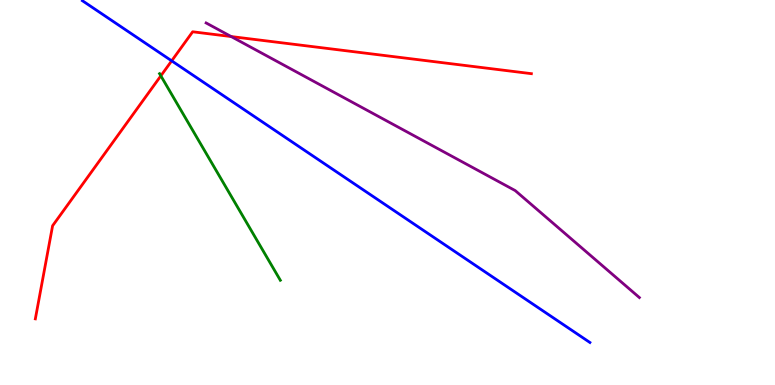[{'lines': ['blue', 'red'], 'intersections': [{'x': 2.22, 'y': 8.42}]}, {'lines': ['green', 'red'], 'intersections': [{'x': 2.08, 'y': 8.03}]}, {'lines': ['purple', 'red'], 'intersections': [{'x': 2.98, 'y': 9.05}]}, {'lines': ['blue', 'green'], 'intersections': []}, {'lines': ['blue', 'purple'], 'intersections': []}, {'lines': ['green', 'purple'], 'intersections': []}]